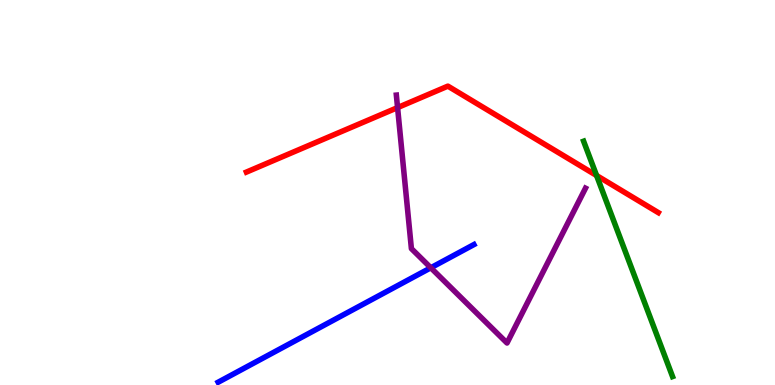[{'lines': ['blue', 'red'], 'intersections': []}, {'lines': ['green', 'red'], 'intersections': [{'x': 7.7, 'y': 5.44}]}, {'lines': ['purple', 'red'], 'intersections': [{'x': 5.13, 'y': 7.21}]}, {'lines': ['blue', 'green'], 'intersections': []}, {'lines': ['blue', 'purple'], 'intersections': [{'x': 5.56, 'y': 3.04}]}, {'lines': ['green', 'purple'], 'intersections': []}]